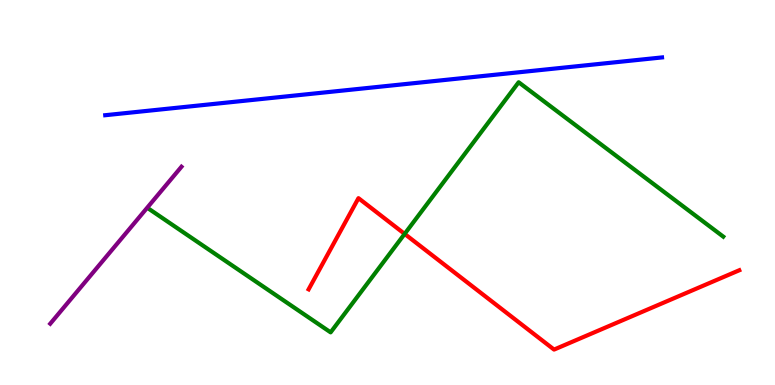[{'lines': ['blue', 'red'], 'intersections': []}, {'lines': ['green', 'red'], 'intersections': [{'x': 5.22, 'y': 3.92}]}, {'lines': ['purple', 'red'], 'intersections': []}, {'lines': ['blue', 'green'], 'intersections': []}, {'lines': ['blue', 'purple'], 'intersections': []}, {'lines': ['green', 'purple'], 'intersections': []}]